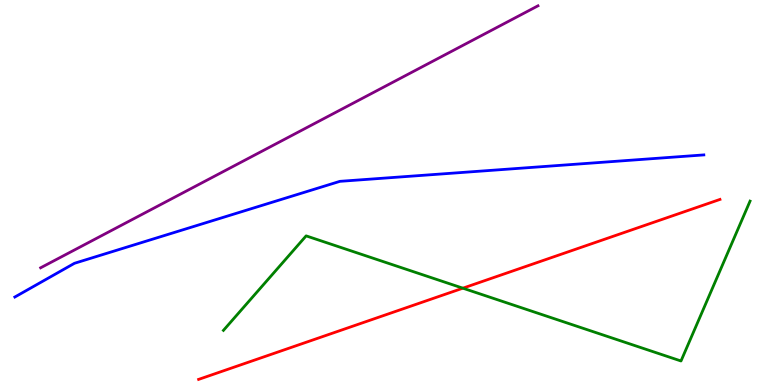[{'lines': ['blue', 'red'], 'intersections': []}, {'lines': ['green', 'red'], 'intersections': [{'x': 5.97, 'y': 2.51}]}, {'lines': ['purple', 'red'], 'intersections': []}, {'lines': ['blue', 'green'], 'intersections': []}, {'lines': ['blue', 'purple'], 'intersections': []}, {'lines': ['green', 'purple'], 'intersections': []}]